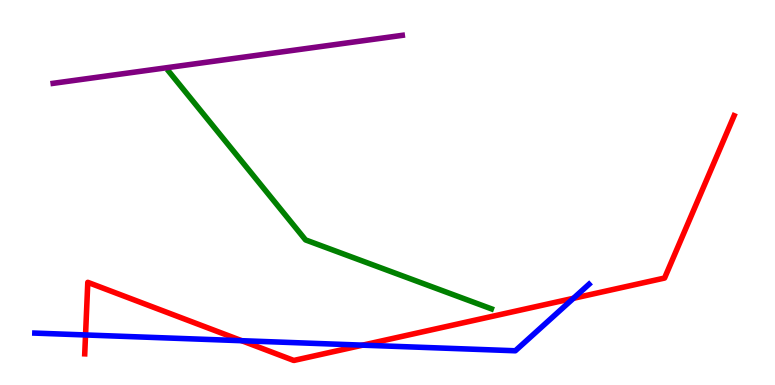[{'lines': ['blue', 'red'], 'intersections': [{'x': 1.1, 'y': 1.3}, {'x': 3.12, 'y': 1.15}, {'x': 4.68, 'y': 1.03}, {'x': 7.4, 'y': 2.25}]}, {'lines': ['green', 'red'], 'intersections': []}, {'lines': ['purple', 'red'], 'intersections': []}, {'lines': ['blue', 'green'], 'intersections': []}, {'lines': ['blue', 'purple'], 'intersections': []}, {'lines': ['green', 'purple'], 'intersections': []}]